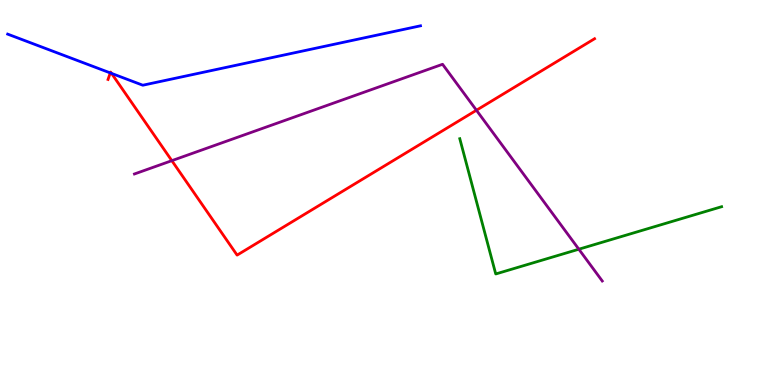[{'lines': ['blue', 'red'], 'intersections': [{'x': 1.42, 'y': 8.11}, {'x': 1.44, 'y': 8.09}]}, {'lines': ['green', 'red'], 'intersections': []}, {'lines': ['purple', 'red'], 'intersections': [{'x': 2.22, 'y': 5.83}, {'x': 6.15, 'y': 7.14}]}, {'lines': ['blue', 'green'], 'intersections': []}, {'lines': ['blue', 'purple'], 'intersections': []}, {'lines': ['green', 'purple'], 'intersections': [{'x': 7.47, 'y': 3.53}]}]